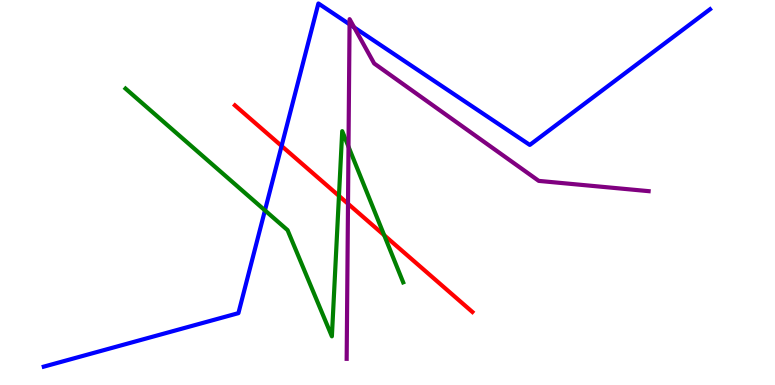[{'lines': ['blue', 'red'], 'intersections': [{'x': 3.63, 'y': 6.21}]}, {'lines': ['green', 'red'], 'intersections': [{'x': 4.37, 'y': 4.91}, {'x': 4.96, 'y': 3.89}]}, {'lines': ['purple', 'red'], 'intersections': [{'x': 4.49, 'y': 4.71}]}, {'lines': ['blue', 'green'], 'intersections': [{'x': 3.42, 'y': 4.54}]}, {'lines': ['blue', 'purple'], 'intersections': [{'x': 4.51, 'y': 9.37}, {'x': 4.57, 'y': 9.29}]}, {'lines': ['green', 'purple'], 'intersections': [{'x': 4.5, 'y': 6.19}]}]